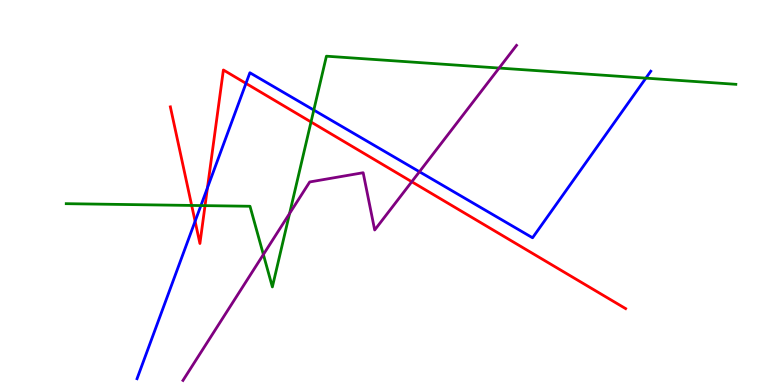[{'lines': ['blue', 'red'], 'intersections': [{'x': 2.52, 'y': 4.25}, {'x': 2.68, 'y': 5.12}, {'x': 3.17, 'y': 7.83}]}, {'lines': ['green', 'red'], 'intersections': [{'x': 2.47, 'y': 4.66}, {'x': 2.65, 'y': 4.66}, {'x': 4.01, 'y': 6.83}]}, {'lines': ['purple', 'red'], 'intersections': [{'x': 5.31, 'y': 5.28}]}, {'lines': ['blue', 'green'], 'intersections': [{'x': 2.59, 'y': 4.66}, {'x': 4.05, 'y': 7.14}, {'x': 8.33, 'y': 7.97}]}, {'lines': ['blue', 'purple'], 'intersections': [{'x': 5.41, 'y': 5.54}]}, {'lines': ['green', 'purple'], 'intersections': [{'x': 3.4, 'y': 3.39}, {'x': 3.74, 'y': 4.45}, {'x': 6.44, 'y': 8.23}]}]